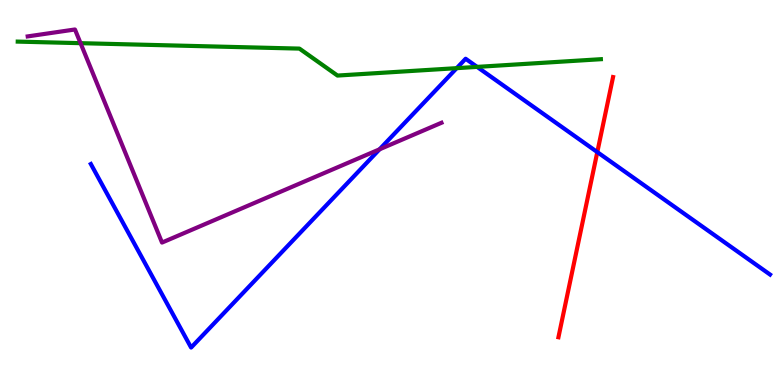[{'lines': ['blue', 'red'], 'intersections': [{'x': 7.71, 'y': 6.05}]}, {'lines': ['green', 'red'], 'intersections': []}, {'lines': ['purple', 'red'], 'intersections': []}, {'lines': ['blue', 'green'], 'intersections': [{'x': 5.89, 'y': 8.23}, {'x': 6.16, 'y': 8.26}]}, {'lines': ['blue', 'purple'], 'intersections': [{'x': 4.9, 'y': 6.12}]}, {'lines': ['green', 'purple'], 'intersections': [{'x': 1.04, 'y': 8.88}]}]